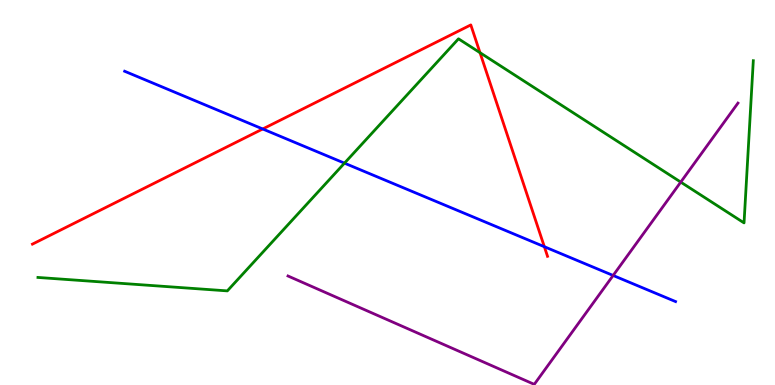[{'lines': ['blue', 'red'], 'intersections': [{'x': 3.39, 'y': 6.65}, {'x': 7.02, 'y': 3.59}]}, {'lines': ['green', 'red'], 'intersections': [{'x': 6.19, 'y': 8.63}]}, {'lines': ['purple', 'red'], 'intersections': []}, {'lines': ['blue', 'green'], 'intersections': [{'x': 4.44, 'y': 5.76}]}, {'lines': ['blue', 'purple'], 'intersections': [{'x': 7.91, 'y': 2.84}]}, {'lines': ['green', 'purple'], 'intersections': [{'x': 8.78, 'y': 5.27}]}]